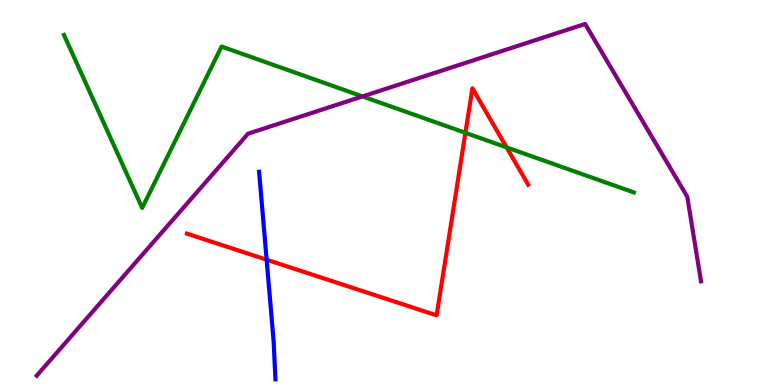[{'lines': ['blue', 'red'], 'intersections': [{'x': 3.44, 'y': 3.25}]}, {'lines': ['green', 'red'], 'intersections': [{'x': 6.01, 'y': 6.55}, {'x': 6.54, 'y': 6.17}]}, {'lines': ['purple', 'red'], 'intersections': []}, {'lines': ['blue', 'green'], 'intersections': []}, {'lines': ['blue', 'purple'], 'intersections': []}, {'lines': ['green', 'purple'], 'intersections': [{'x': 4.68, 'y': 7.5}]}]